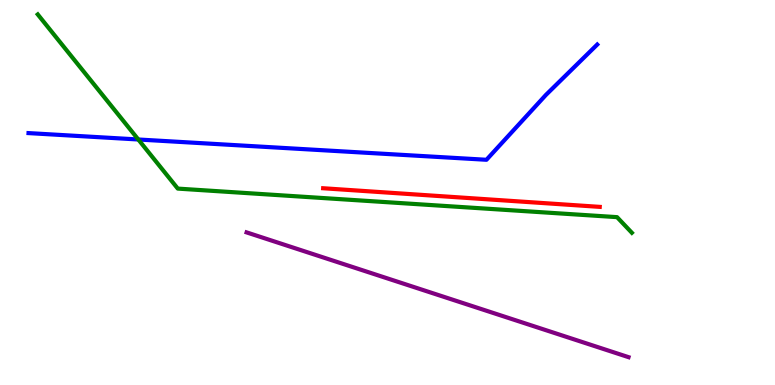[{'lines': ['blue', 'red'], 'intersections': []}, {'lines': ['green', 'red'], 'intersections': []}, {'lines': ['purple', 'red'], 'intersections': []}, {'lines': ['blue', 'green'], 'intersections': [{'x': 1.78, 'y': 6.38}]}, {'lines': ['blue', 'purple'], 'intersections': []}, {'lines': ['green', 'purple'], 'intersections': []}]